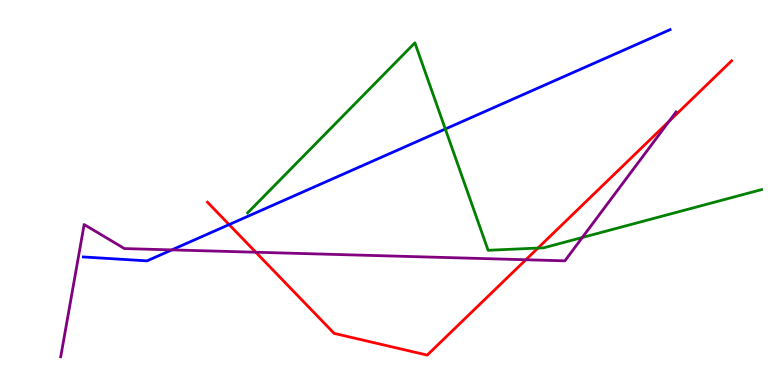[{'lines': ['blue', 'red'], 'intersections': [{'x': 2.96, 'y': 4.17}]}, {'lines': ['green', 'red'], 'intersections': [{'x': 6.94, 'y': 3.56}]}, {'lines': ['purple', 'red'], 'intersections': [{'x': 3.3, 'y': 3.45}, {'x': 6.79, 'y': 3.25}, {'x': 8.63, 'y': 6.85}]}, {'lines': ['blue', 'green'], 'intersections': [{'x': 5.75, 'y': 6.65}]}, {'lines': ['blue', 'purple'], 'intersections': [{'x': 2.22, 'y': 3.51}]}, {'lines': ['green', 'purple'], 'intersections': [{'x': 7.51, 'y': 3.83}]}]